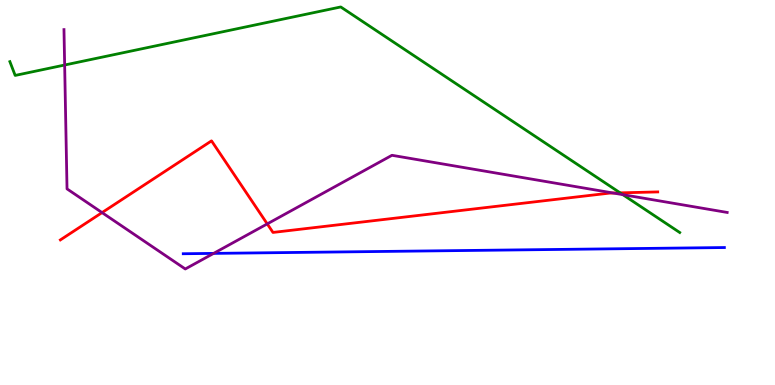[{'lines': ['blue', 'red'], 'intersections': []}, {'lines': ['green', 'red'], 'intersections': [{'x': 8.0, 'y': 4.99}]}, {'lines': ['purple', 'red'], 'intersections': [{'x': 1.32, 'y': 4.48}, {'x': 3.45, 'y': 4.18}, {'x': 7.91, 'y': 4.99}]}, {'lines': ['blue', 'green'], 'intersections': []}, {'lines': ['blue', 'purple'], 'intersections': [{'x': 2.76, 'y': 3.42}]}, {'lines': ['green', 'purple'], 'intersections': [{'x': 0.834, 'y': 8.31}, {'x': 8.04, 'y': 4.94}]}]